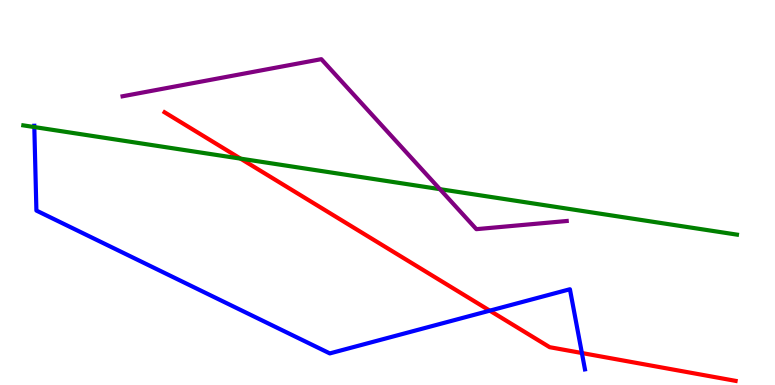[{'lines': ['blue', 'red'], 'intersections': [{'x': 6.32, 'y': 1.93}, {'x': 7.51, 'y': 0.83}]}, {'lines': ['green', 'red'], 'intersections': [{'x': 3.1, 'y': 5.88}]}, {'lines': ['purple', 'red'], 'intersections': []}, {'lines': ['blue', 'green'], 'intersections': [{'x': 0.443, 'y': 6.7}]}, {'lines': ['blue', 'purple'], 'intersections': []}, {'lines': ['green', 'purple'], 'intersections': [{'x': 5.68, 'y': 5.09}]}]